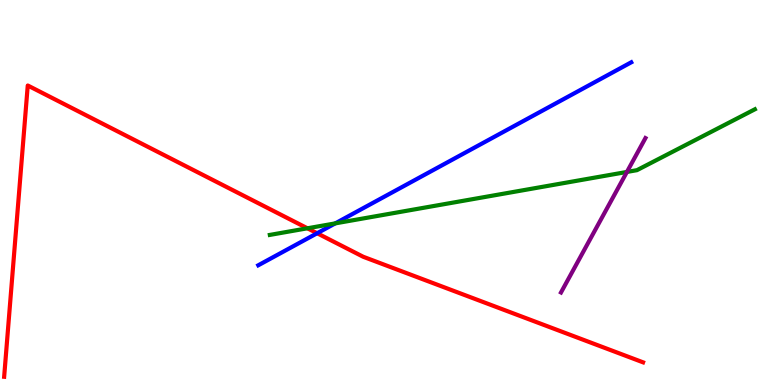[{'lines': ['blue', 'red'], 'intersections': [{'x': 4.09, 'y': 3.94}]}, {'lines': ['green', 'red'], 'intersections': [{'x': 3.97, 'y': 4.07}]}, {'lines': ['purple', 'red'], 'intersections': []}, {'lines': ['blue', 'green'], 'intersections': [{'x': 4.33, 'y': 4.2}]}, {'lines': ['blue', 'purple'], 'intersections': []}, {'lines': ['green', 'purple'], 'intersections': [{'x': 8.09, 'y': 5.53}]}]